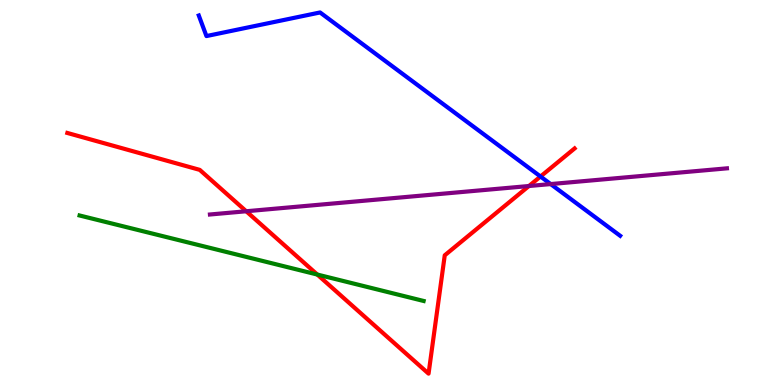[{'lines': ['blue', 'red'], 'intersections': [{'x': 6.97, 'y': 5.42}]}, {'lines': ['green', 'red'], 'intersections': [{'x': 4.09, 'y': 2.87}]}, {'lines': ['purple', 'red'], 'intersections': [{'x': 3.18, 'y': 4.51}, {'x': 6.83, 'y': 5.17}]}, {'lines': ['blue', 'green'], 'intersections': []}, {'lines': ['blue', 'purple'], 'intersections': [{'x': 7.11, 'y': 5.22}]}, {'lines': ['green', 'purple'], 'intersections': []}]